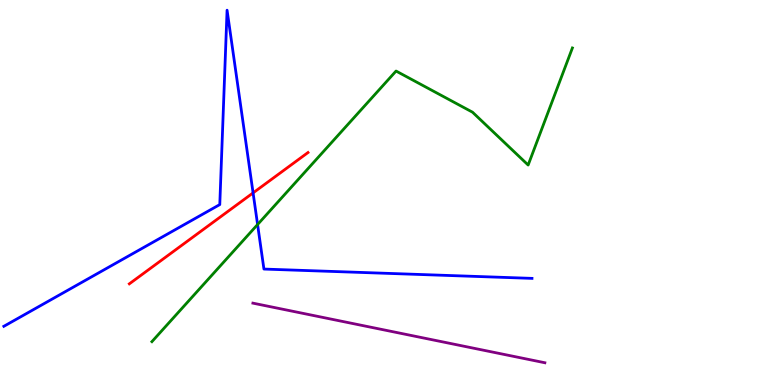[{'lines': ['blue', 'red'], 'intersections': [{'x': 3.27, 'y': 4.99}]}, {'lines': ['green', 'red'], 'intersections': []}, {'lines': ['purple', 'red'], 'intersections': []}, {'lines': ['blue', 'green'], 'intersections': [{'x': 3.32, 'y': 4.17}]}, {'lines': ['blue', 'purple'], 'intersections': []}, {'lines': ['green', 'purple'], 'intersections': []}]